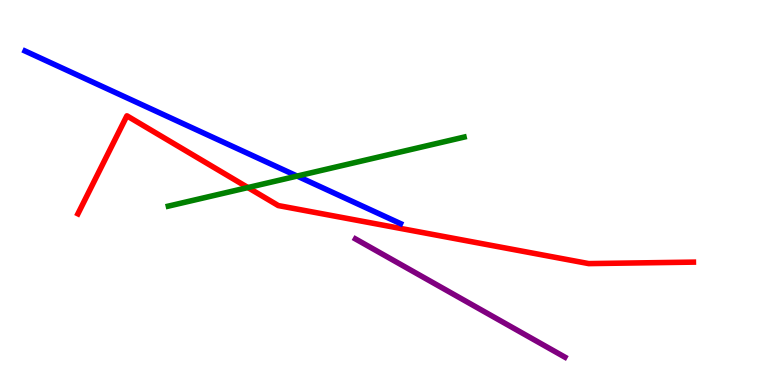[{'lines': ['blue', 'red'], 'intersections': []}, {'lines': ['green', 'red'], 'intersections': [{'x': 3.2, 'y': 5.13}]}, {'lines': ['purple', 'red'], 'intersections': []}, {'lines': ['blue', 'green'], 'intersections': [{'x': 3.83, 'y': 5.43}]}, {'lines': ['blue', 'purple'], 'intersections': []}, {'lines': ['green', 'purple'], 'intersections': []}]